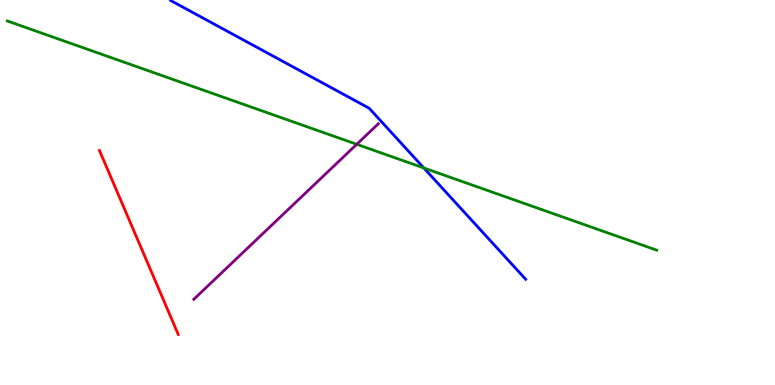[{'lines': ['blue', 'red'], 'intersections': []}, {'lines': ['green', 'red'], 'intersections': []}, {'lines': ['purple', 'red'], 'intersections': []}, {'lines': ['blue', 'green'], 'intersections': [{'x': 5.47, 'y': 5.64}]}, {'lines': ['blue', 'purple'], 'intersections': []}, {'lines': ['green', 'purple'], 'intersections': [{'x': 4.6, 'y': 6.25}]}]